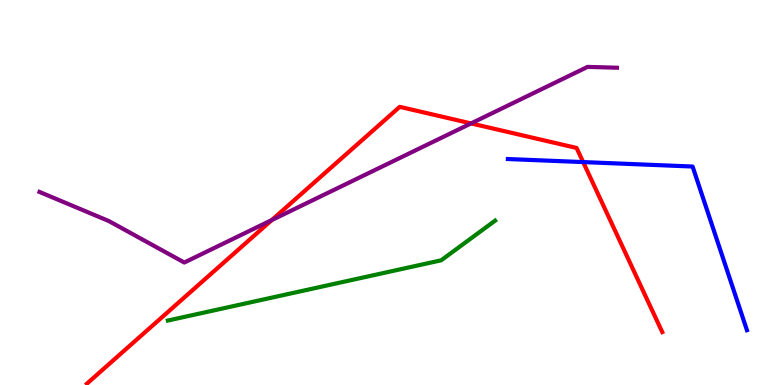[{'lines': ['blue', 'red'], 'intersections': [{'x': 7.52, 'y': 5.79}]}, {'lines': ['green', 'red'], 'intersections': []}, {'lines': ['purple', 'red'], 'intersections': [{'x': 3.51, 'y': 4.28}, {'x': 6.08, 'y': 6.79}]}, {'lines': ['blue', 'green'], 'intersections': []}, {'lines': ['blue', 'purple'], 'intersections': []}, {'lines': ['green', 'purple'], 'intersections': []}]